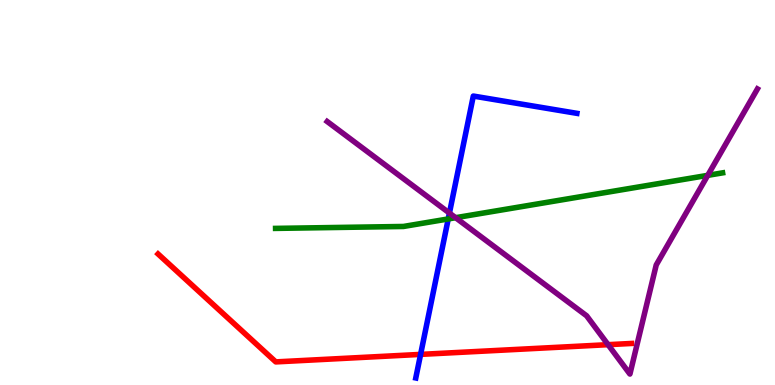[{'lines': ['blue', 'red'], 'intersections': [{'x': 5.43, 'y': 0.795}]}, {'lines': ['green', 'red'], 'intersections': []}, {'lines': ['purple', 'red'], 'intersections': [{'x': 7.85, 'y': 1.05}]}, {'lines': ['blue', 'green'], 'intersections': [{'x': 5.78, 'y': 4.31}]}, {'lines': ['blue', 'purple'], 'intersections': [{'x': 5.8, 'y': 4.47}]}, {'lines': ['green', 'purple'], 'intersections': [{'x': 5.88, 'y': 4.35}, {'x': 9.13, 'y': 5.45}]}]